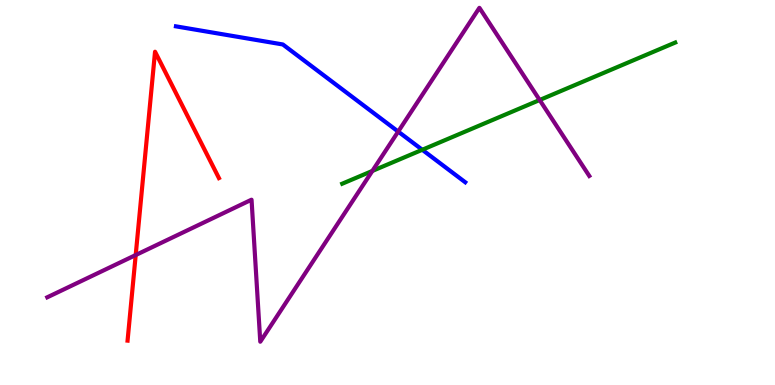[{'lines': ['blue', 'red'], 'intersections': []}, {'lines': ['green', 'red'], 'intersections': []}, {'lines': ['purple', 'red'], 'intersections': [{'x': 1.75, 'y': 3.38}]}, {'lines': ['blue', 'green'], 'intersections': [{'x': 5.45, 'y': 6.11}]}, {'lines': ['blue', 'purple'], 'intersections': [{'x': 5.14, 'y': 6.58}]}, {'lines': ['green', 'purple'], 'intersections': [{'x': 4.8, 'y': 5.56}, {'x': 6.96, 'y': 7.4}]}]